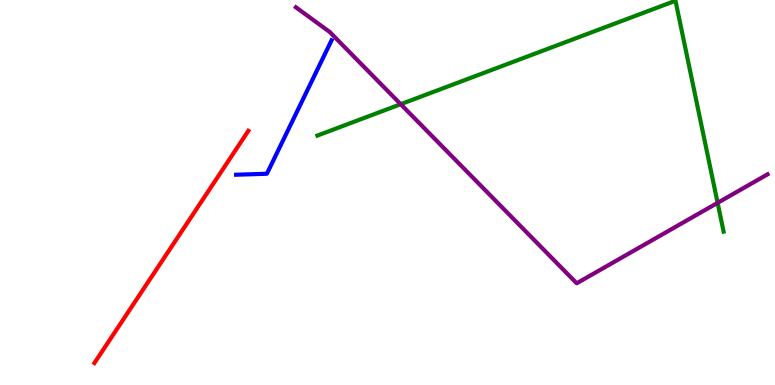[{'lines': ['blue', 'red'], 'intersections': []}, {'lines': ['green', 'red'], 'intersections': []}, {'lines': ['purple', 'red'], 'intersections': []}, {'lines': ['blue', 'green'], 'intersections': []}, {'lines': ['blue', 'purple'], 'intersections': []}, {'lines': ['green', 'purple'], 'intersections': [{'x': 5.17, 'y': 7.29}, {'x': 9.26, 'y': 4.73}]}]